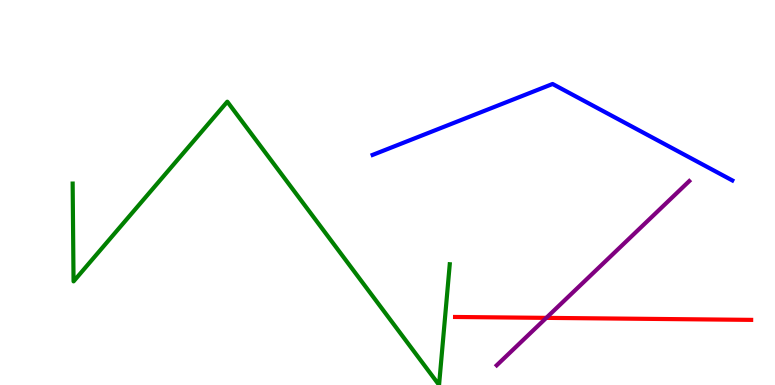[{'lines': ['blue', 'red'], 'intersections': []}, {'lines': ['green', 'red'], 'intersections': []}, {'lines': ['purple', 'red'], 'intersections': [{'x': 7.05, 'y': 1.74}]}, {'lines': ['blue', 'green'], 'intersections': []}, {'lines': ['blue', 'purple'], 'intersections': []}, {'lines': ['green', 'purple'], 'intersections': []}]